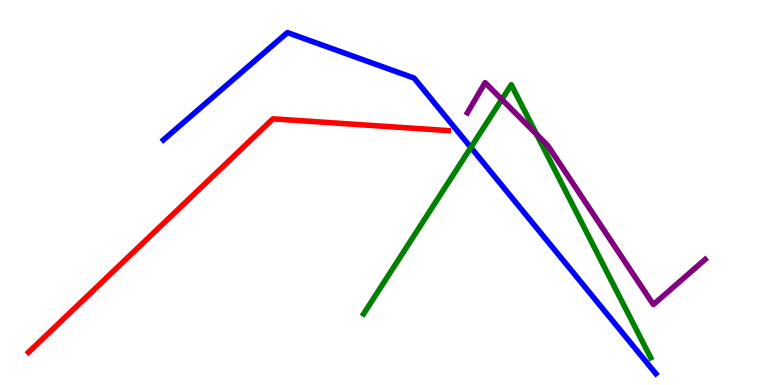[{'lines': ['blue', 'red'], 'intersections': []}, {'lines': ['green', 'red'], 'intersections': []}, {'lines': ['purple', 'red'], 'intersections': []}, {'lines': ['blue', 'green'], 'intersections': [{'x': 6.08, 'y': 6.17}]}, {'lines': ['blue', 'purple'], 'intersections': []}, {'lines': ['green', 'purple'], 'intersections': [{'x': 6.47, 'y': 7.42}, {'x': 6.92, 'y': 6.51}]}]